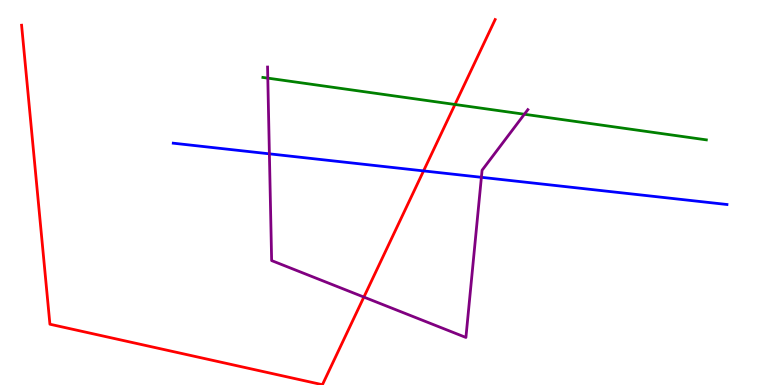[{'lines': ['blue', 'red'], 'intersections': [{'x': 5.47, 'y': 5.56}]}, {'lines': ['green', 'red'], 'intersections': [{'x': 5.87, 'y': 7.29}]}, {'lines': ['purple', 'red'], 'intersections': [{'x': 4.7, 'y': 2.28}]}, {'lines': ['blue', 'green'], 'intersections': []}, {'lines': ['blue', 'purple'], 'intersections': [{'x': 3.48, 'y': 6.0}, {'x': 6.21, 'y': 5.39}]}, {'lines': ['green', 'purple'], 'intersections': [{'x': 3.46, 'y': 7.97}, {'x': 6.77, 'y': 7.03}]}]